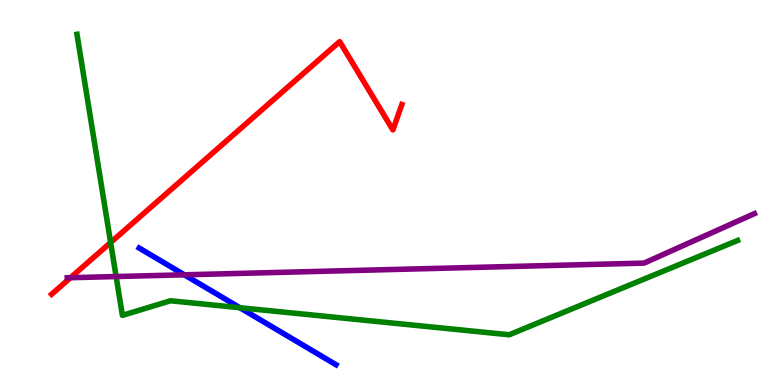[{'lines': ['blue', 'red'], 'intersections': []}, {'lines': ['green', 'red'], 'intersections': [{'x': 1.43, 'y': 3.7}]}, {'lines': ['purple', 'red'], 'intersections': [{'x': 0.909, 'y': 2.79}]}, {'lines': ['blue', 'green'], 'intersections': [{'x': 3.1, 'y': 2.01}]}, {'lines': ['blue', 'purple'], 'intersections': [{'x': 2.38, 'y': 2.86}]}, {'lines': ['green', 'purple'], 'intersections': [{'x': 1.5, 'y': 2.82}]}]